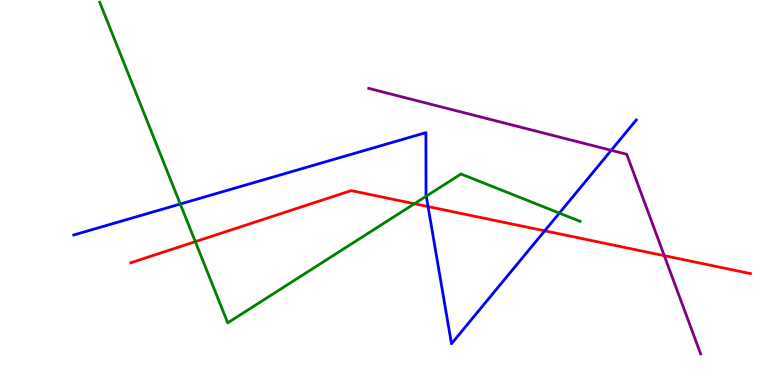[{'lines': ['blue', 'red'], 'intersections': [{'x': 5.52, 'y': 4.63}, {'x': 7.03, 'y': 4.0}]}, {'lines': ['green', 'red'], 'intersections': [{'x': 2.52, 'y': 3.72}, {'x': 5.35, 'y': 4.71}]}, {'lines': ['purple', 'red'], 'intersections': [{'x': 8.57, 'y': 3.36}]}, {'lines': ['blue', 'green'], 'intersections': [{'x': 2.33, 'y': 4.7}, {'x': 5.5, 'y': 4.91}, {'x': 7.22, 'y': 4.46}]}, {'lines': ['blue', 'purple'], 'intersections': [{'x': 7.89, 'y': 6.1}]}, {'lines': ['green', 'purple'], 'intersections': []}]